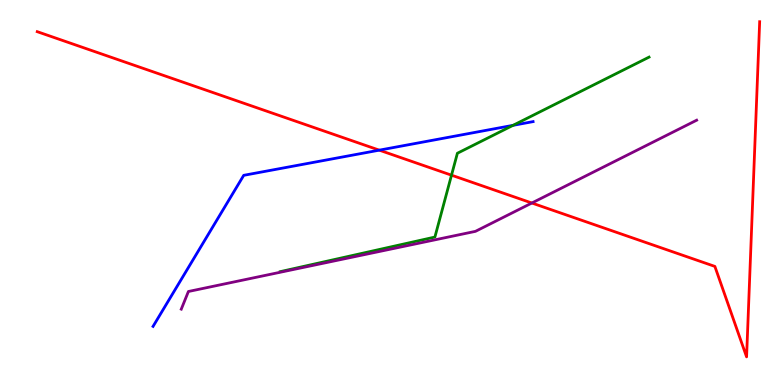[{'lines': ['blue', 'red'], 'intersections': [{'x': 4.89, 'y': 6.1}]}, {'lines': ['green', 'red'], 'intersections': [{'x': 5.83, 'y': 5.45}]}, {'lines': ['purple', 'red'], 'intersections': [{'x': 6.86, 'y': 4.73}]}, {'lines': ['blue', 'green'], 'intersections': [{'x': 6.62, 'y': 6.74}]}, {'lines': ['blue', 'purple'], 'intersections': []}, {'lines': ['green', 'purple'], 'intersections': []}]